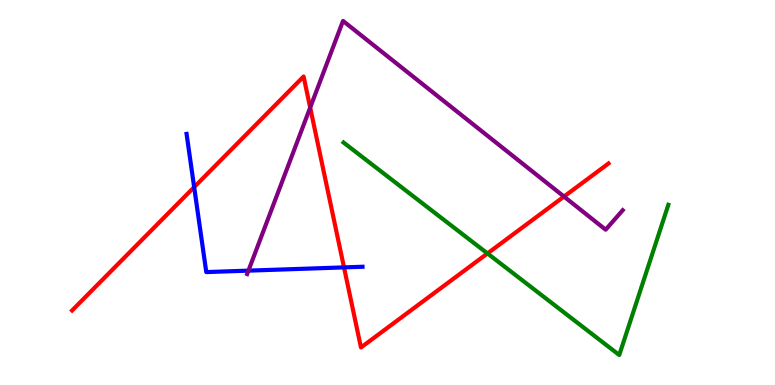[{'lines': ['blue', 'red'], 'intersections': [{'x': 2.51, 'y': 5.14}, {'x': 4.44, 'y': 3.05}]}, {'lines': ['green', 'red'], 'intersections': [{'x': 6.29, 'y': 3.42}]}, {'lines': ['purple', 'red'], 'intersections': [{'x': 4.0, 'y': 7.21}, {'x': 7.28, 'y': 4.89}]}, {'lines': ['blue', 'green'], 'intersections': []}, {'lines': ['blue', 'purple'], 'intersections': [{'x': 3.21, 'y': 2.97}]}, {'lines': ['green', 'purple'], 'intersections': []}]